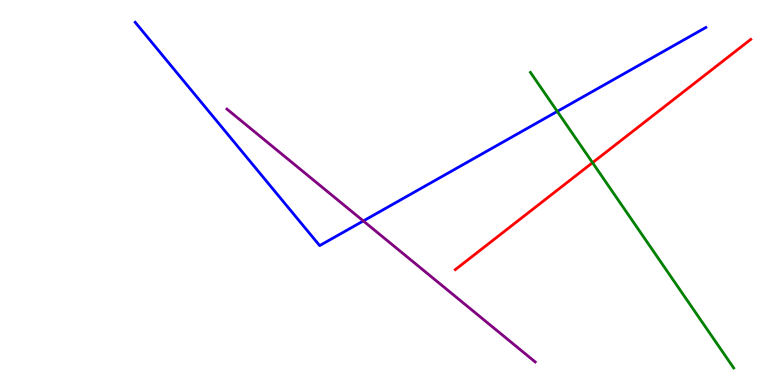[{'lines': ['blue', 'red'], 'intersections': []}, {'lines': ['green', 'red'], 'intersections': [{'x': 7.65, 'y': 5.77}]}, {'lines': ['purple', 'red'], 'intersections': []}, {'lines': ['blue', 'green'], 'intersections': [{'x': 7.19, 'y': 7.11}]}, {'lines': ['blue', 'purple'], 'intersections': [{'x': 4.69, 'y': 4.26}]}, {'lines': ['green', 'purple'], 'intersections': []}]